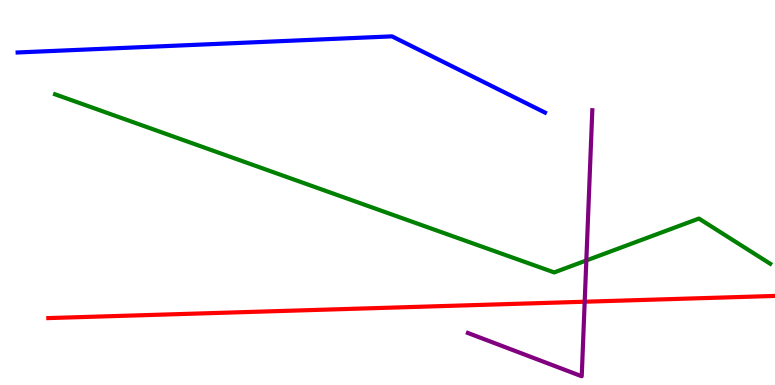[{'lines': ['blue', 'red'], 'intersections': []}, {'lines': ['green', 'red'], 'intersections': []}, {'lines': ['purple', 'red'], 'intersections': [{'x': 7.54, 'y': 2.16}]}, {'lines': ['blue', 'green'], 'intersections': []}, {'lines': ['blue', 'purple'], 'intersections': []}, {'lines': ['green', 'purple'], 'intersections': [{'x': 7.57, 'y': 3.23}]}]